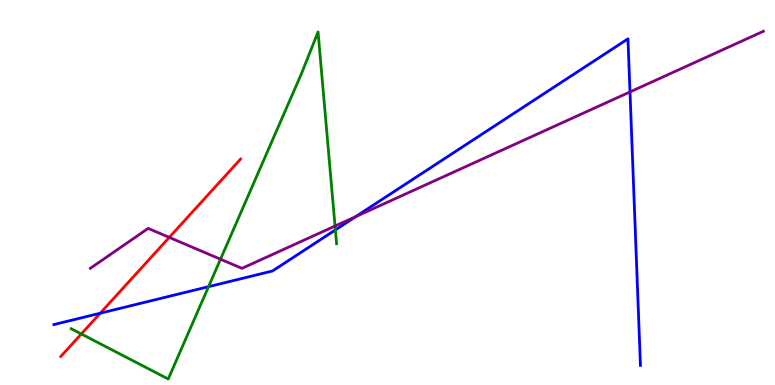[{'lines': ['blue', 'red'], 'intersections': [{'x': 1.29, 'y': 1.86}]}, {'lines': ['green', 'red'], 'intersections': [{'x': 1.05, 'y': 1.33}]}, {'lines': ['purple', 'red'], 'intersections': [{'x': 2.18, 'y': 3.83}]}, {'lines': ['blue', 'green'], 'intersections': [{'x': 2.69, 'y': 2.55}, {'x': 4.33, 'y': 4.03}]}, {'lines': ['blue', 'purple'], 'intersections': [{'x': 4.59, 'y': 4.37}, {'x': 8.13, 'y': 7.61}]}, {'lines': ['green', 'purple'], 'intersections': [{'x': 2.85, 'y': 3.27}, {'x': 4.32, 'y': 4.13}]}]